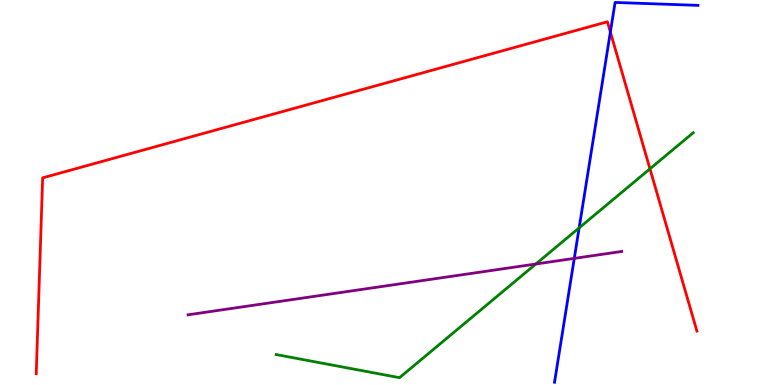[{'lines': ['blue', 'red'], 'intersections': [{'x': 7.88, 'y': 9.17}]}, {'lines': ['green', 'red'], 'intersections': [{'x': 8.39, 'y': 5.61}]}, {'lines': ['purple', 'red'], 'intersections': []}, {'lines': ['blue', 'green'], 'intersections': [{'x': 7.47, 'y': 4.08}]}, {'lines': ['blue', 'purple'], 'intersections': [{'x': 7.41, 'y': 3.29}]}, {'lines': ['green', 'purple'], 'intersections': [{'x': 6.91, 'y': 3.14}]}]